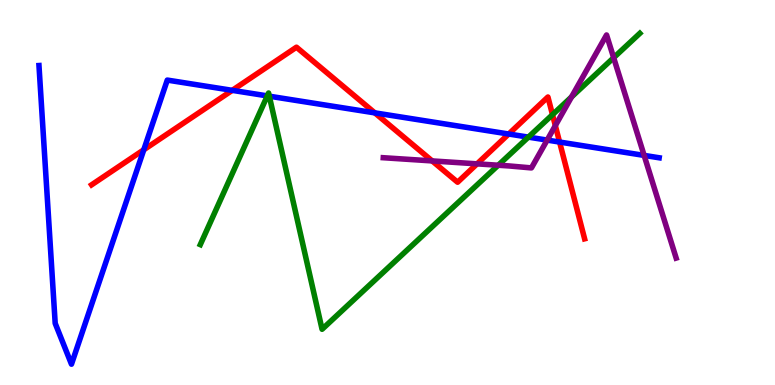[{'lines': ['blue', 'red'], 'intersections': [{'x': 1.86, 'y': 6.11}, {'x': 3.0, 'y': 7.65}, {'x': 4.84, 'y': 7.07}, {'x': 6.56, 'y': 6.52}, {'x': 7.22, 'y': 6.31}]}, {'lines': ['green', 'red'], 'intersections': [{'x': 7.13, 'y': 7.02}]}, {'lines': ['purple', 'red'], 'intersections': [{'x': 5.58, 'y': 5.82}, {'x': 6.16, 'y': 5.74}, {'x': 7.17, 'y': 6.74}]}, {'lines': ['blue', 'green'], 'intersections': [{'x': 3.45, 'y': 7.51}, {'x': 3.48, 'y': 7.5}, {'x': 6.82, 'y': 6.44}]}, {'lines': ['blue', 'purple'], 'intersections': [{'x': 7.06, 'y': 6.36}, {'x': 8.31, 'y': 5.96}]}, {'lines': ['green', 'purple'], 'intersections': [{'x': 6.43, 'y': 5.71}, {'x': 7.37, 'y': 7.48}, {'x': 7.92, 'y': 8.5}]}]